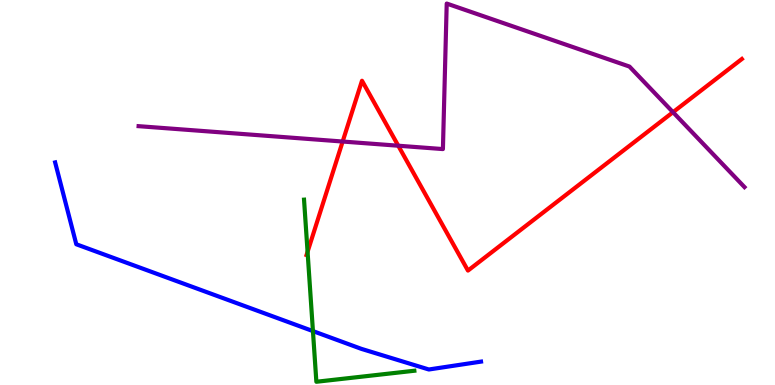[{'lines': ['blue', 'red'], 'intersections': []}, {'lines': ['green', 'red'], 'intersections': [{'x': 3.97, 'y': 3.46}]}, {'lines': ['purple', 'red'], 'intersections': [{'x': 4.42, 'y': 6.32}, {'x': 5.14, 'y': 6.22}, {'x': 8.68, 'y': 7.09}]}, {'lines': ['blue', 'green'], 'intersections': [{'x': 4.04, 'y': 1.4}]}, {'lines': ['blue', 'purple'], 'intersections': []}, {'lines': ['green', 'purple'], 'intersections': []}]